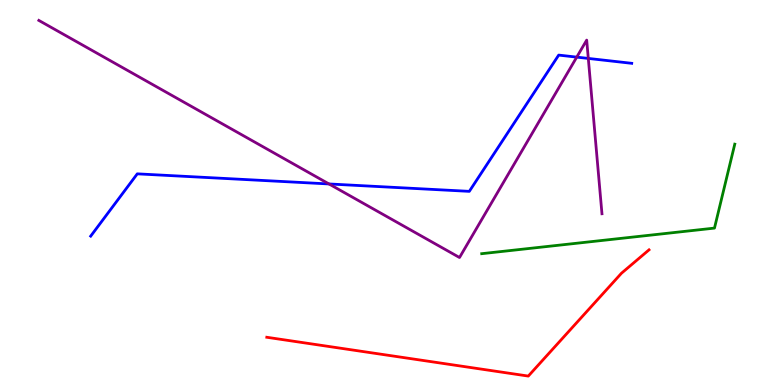[{'lines': ['blue', 'red'], 'intersections': []}, {'lines': ['green', 'red'], 'intersections': []}, {'lines': ['purple', 'red'], 'intersections': []}, {'lines': ['blue', 'green'], 'intersections': []}, {'lines': ['blue', 'purple'], 'intersections': [{'x': 4.25, 'y': 5.22}, {'x': 7.44, 'y': 8.52}, {'x': 7.59, 'y': 8.48}]}, {'lines': ['green', 'purple'], 'intersections': []}]